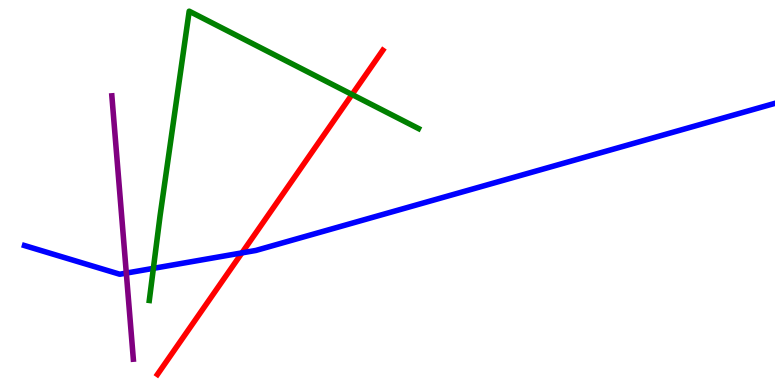[{'lines': ['blue', 'red'], 'intersections': [{'x': 3.12, 'y': 3.43}]}, {'lines': ['green', 'red'], 'intersections': [{'x': 4.54, 'y': 7.54}]}, {'lines': ['purple', 'red'], 'intersections': []}, {'lines': ['blue', 'green'], 'intersections': [{'x': 1.98, 'y': 3.03}]}, {'lines': ['blue', 'purple'], 'intersections': [{'x': 1.63, 'y': 2.91}]}, {'lines': ['green', 'purple'], 'intersections': []}]